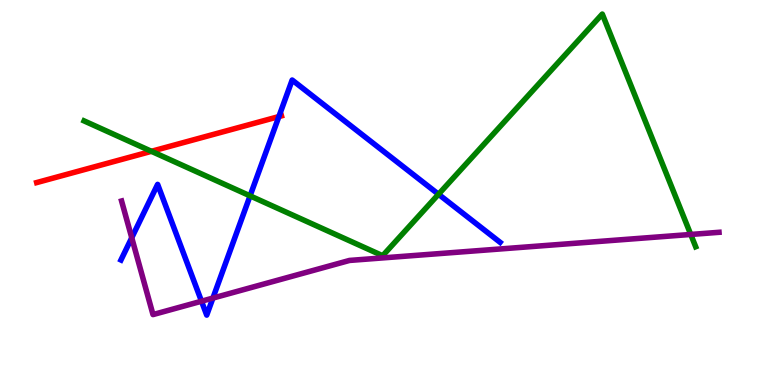[{'lines': ['blue', 'red'], 'intersections': [{'x': 3.6, 'y': 6.97}]}, {'lines': ['green', 'red'], 'intersections': [{'x': 1.95, 'y': 6.07}]}, {'lines': ['purple', 'red'], 'intersections': []}, {'lines': ['blue', 'green'], 'intersections': [{'x': 3.23, 'y': 4.91}, {'x': 5.66, 'y': 4.95}]}, {'lines': ['blue', 'purple'], 'intersections': [{'x': 1.7, 'y': 3.82}, {'x': 2.6, 'y': 2.18}, {'x': 2.75, 'y': 2.26}]}, {'lines': ['green', 'purple'], 'intersections': [{'x': 8.91, 'y': 3.91}]}]